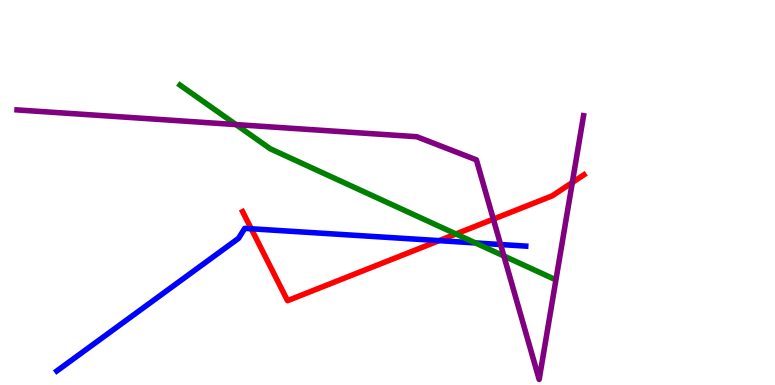[{'lines': ['blue', 'red'], 'intersections': [{'x': 3.24, 'y': 4.06}, {'x': 5.67, 'y': 3.75}]}, {'lines': ['green', 'red'], 'intersections': [{'x': 5.88, 'y': 3.92}]}, {'lines': ['purple', 'red'], 'intersections': [{'x': 6.37, 'y': 4.31}, {'x': 7.38, 'y': 5.26}]}, {'lines': ['blue', 'green'], 'intersections': [{'x': 6.13, 'y': 3.69}]}, {'lines': ['blue', 'purple'], 'intersections': [{'x': 6.46, 'y': 3.65}]}, {'lines': ['green', 'purple'], 'intersections': [{'x': 3.04, 'y': 6.76}, {'x': 6.5, 'y': 3.35}]}]